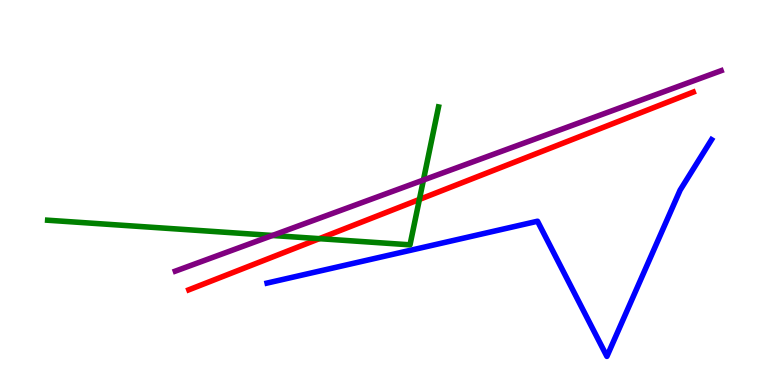[{'lines': ['blue', 'red'], 'intersections': []}, {'lines': ['green', 'red'], 'intersections': [{'x': 4.12, 'y': 3.8}, {'x': 5.41, 'y': 4.82}]}, {'lines': ['purple', 'red'], 'intersections': []}, {'lines': ['blue', 'green'], 'intersections': []}, {'lines': ['blue', 'purple'], 'intersections': []}, {'lines': ['green', 'purple'], 'intersections': [{'x': 3.52, 'y': 3.88}, {'x': 5.46, 'y': 5.32}]}]